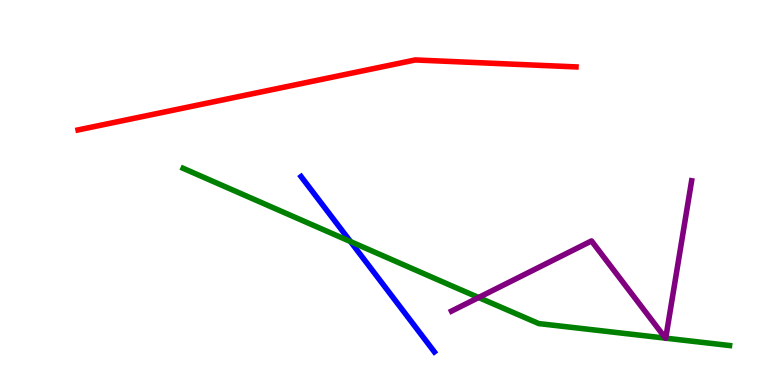[{'lines': ['blue', 'red'], 'intersections': []}, {'lines': ['green', 'red'], 'intersections': []}, {'lines': ['purple', 'red'], 'intersections': []}, {'lines': ['blue', 'green'], 'intersections': [{'x': 4.52, 'y': 3.73}]}, {'lines': ['blue', 'purple'], 'intersections': []}, {'lines': ['green', 'purple'], 'intersections': [{'x': 6.18, 'y': 2.27}, {'x': 8.59, 'y': 1.22}, {'x': 8.59, 'y': 1.22}]}]